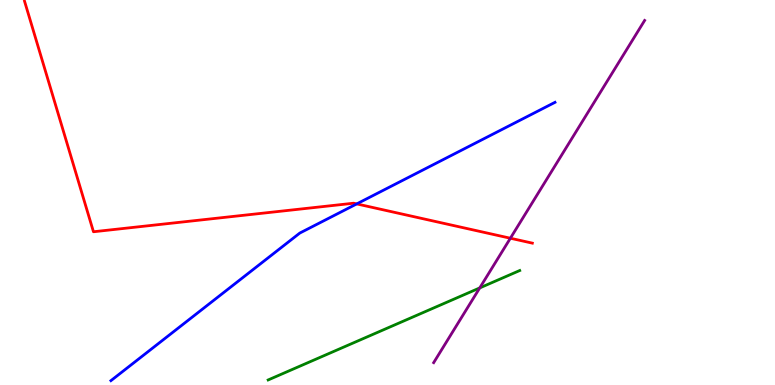[{'lines': ['blue', 'red'], 'intersections': [{'x': 4.6, 'y': 4.7}]}, {'lines': ['green', 'red'], 'intersections': []}, {'lines': ['purple', 'red'], 'intersections': [{'x': 6.59, 'y': 3.81}]}, {'lines': ['blue', 'green'], 'intersections': []}, {'lines': ['blue', 'purple'], 'intersections': []}, {'lines': ['green', 'purple'], 'intersections': [{'x': 6.19, 'y': 2.52}]}]